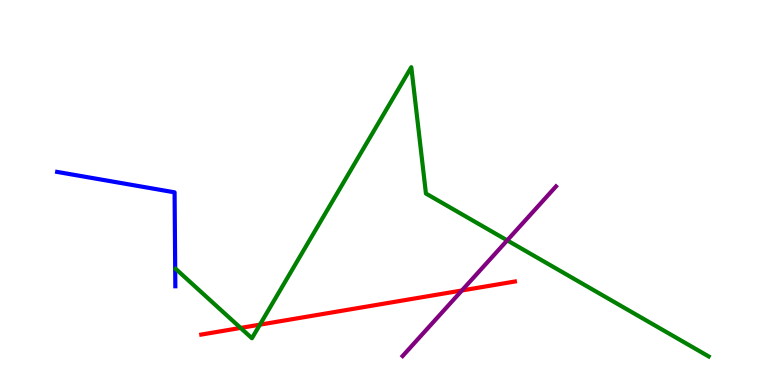[{'lines': ['blue', 'red'], 'intersections': []}, {'lines': ['green', 'red'], 'intersections': [{'x': 3.1, 'y': 1.48}, {'x': 3.35, 'y': 1.57}]}, {'lines': ['purple', 'red'], 'intersections': [{'x': 5.96, 'y': 2.46}]}, {'lines': ['blue', 'green'], 'intersections': []}, {'lines': ['blue', 'purple'], 'intersections': []}, {'lines': ['green', 'purple'], 'intersections': [{'x': 6.54, 'y': 3.76}]}]